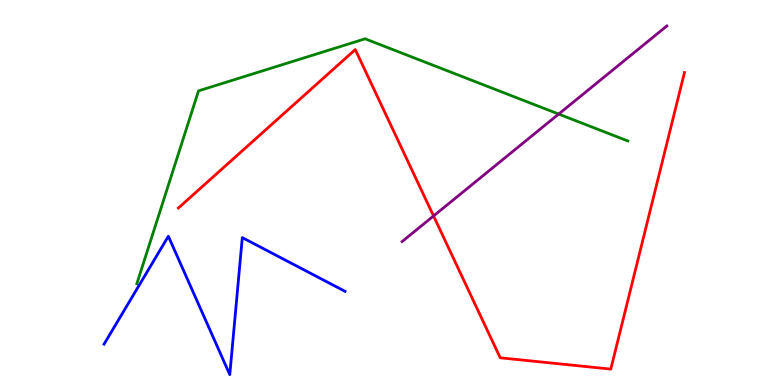[{'lines': ['blue', 'red'], 'intersections': []}, {'lines': ['green', 'red'], 'intersections': []}, {'lines': ['purple', 'red'], 'intersections': [{'x': 5.59, 'y': 4.39}]}, {'lines': ['blue', 'green'], 'intersections': []}, {'lines': ['blue', 'purple'], 'intersections': []}, {'lines': ['green', 'purple'], 'intersections': [{'x': 7.21, 'y': 7.04}]}]